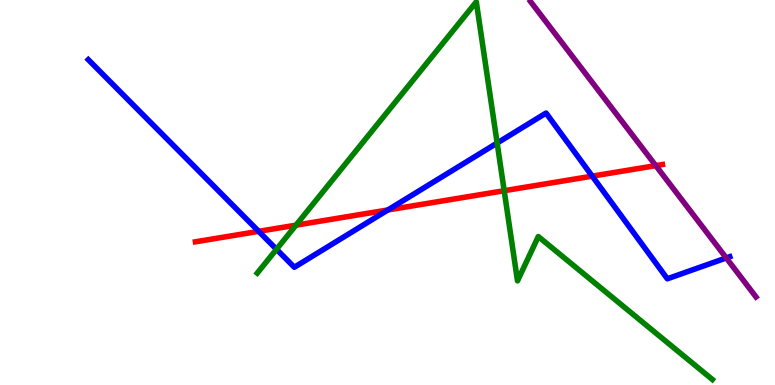[{'lines': ['blue', 'red'], 'intersections': [{'x': 3.34, 'y': 3.99}, {'x': 5.0, 'y': 4.55}, {'x': 7.64, 'y': 5.42}]}, {'lines': ['green', 'red'], 'intersections': [{'x': 3.82, 'y': 4.15}, {'x': 6.51, 'y': 5.05}]}, {'lines': ['purple', 'red'], 'intersections': [{'x': 8.46, 'y': 5.7}]}, {'lines': ['blue', 'green'], 'intersections': [{'x': 3.57, 'y': 3.53}, {'x': 6.41, 'y': 6.28}]}, {'lines': ['blue', 'purple'], 'intersections': [{'x': 9.37, 'y': 3.3}]}, {'lines': ['green', 'purple'], 'intersections': []}]